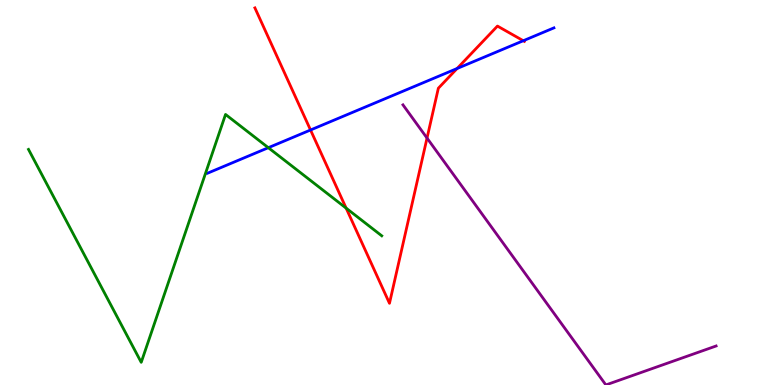[{'lines': ['blue', 'red'], 'intersections': [{'x': 4.01, 'y': 6.62}, {'x': 5.9, 'y': 8.22}, {'x': 6.75, 'y': 8.94}]}, {'lines': ['green', 'red'], 'intersections': [{'x': 4.47, 'y': 4.59}]}, {'lines': ['purple', 'red'], 'intersections': [{'x': 5.51, 'y': 6.41}]}, {'lines': ['blue', 'green'], 'intersections': [{'x': 3.46, 'y': 6.16}]}, {'lines': ['blue', 'purple'], 'intersections': []}, {'lines': ['green', 'purple'], 'intersections': []}]